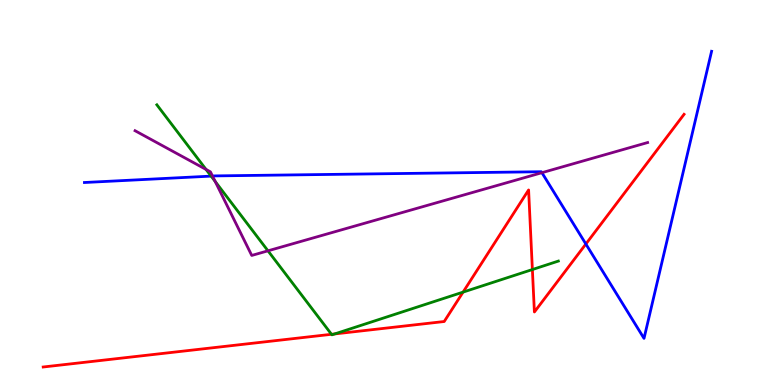[{'lines': ['blue', 'red'], 'intersections': [{'x': 7.56, 'y': 3.66}]}, {'lines': ['green', 'red'], 'intersections': [{'x': 4.28, 'y': 1.32}, {'x': 4.32, 'y': 1.33}, {'x': 5.98, 'y': 2.41}, {'x': 6.87, 'y': 3.0}]}, {'lines': ['purple', 'red'], 'intersections': []}, {'lines': ['blue', 'green'], 'intersections': [{'x': 2.72, 'y': 5.43}]}, {'lines': ['blue', 'purple'], 'intersections': [{'x': 2.74, 'y': 5.43}, {'x': 6.99, 'y': 5.51}]}, {'lines': ['green', 'purple'], 'intersections': [{'x': 2.66, 'y': 5.6}, {'x': 2.78, 'y': 5.29}, {'x': 3.46, 'y': 3.49}]}]